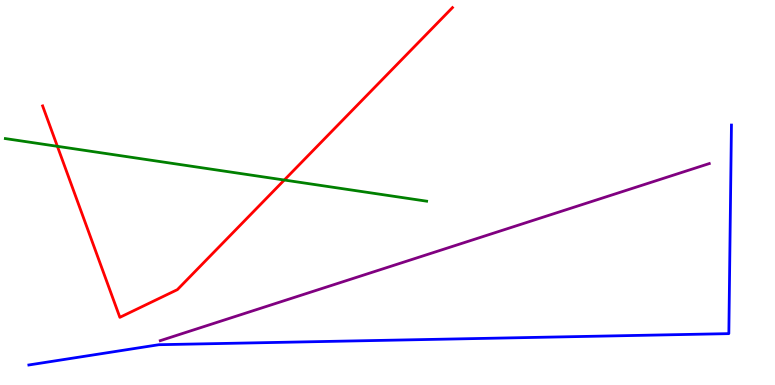[{'lines': ['blue', 'red'], 'intersections': []}, {'lines': ['green', 'red'], 'intersections': [{'x': 0.74, 'y': 6.2}, {'x': 3.67, 'y': 5.32}]}, {'lines': ['purple', 'red'], 'intersections': []}, {'lines': ['blue', 'green'], 'intersections': []}, {'lines': ['blue', 'purple'], 'intersections': []}, {'lines': ['green', 'purple'], 'intersections': []}]